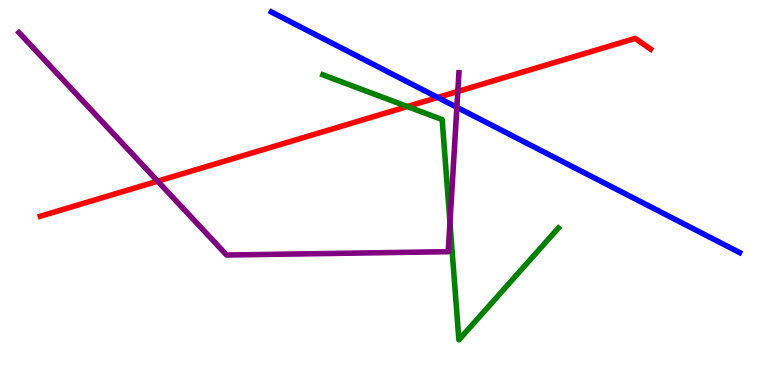[{'lines': ['blue', 'red'], 'intersections': [{'x': 5.65, 'y': 7.47}]}, {'lines': ['green', 'red'], 'intersections': [{'x': 5.26, 'y': 7.23}]}, {'lines': ['purple', 'red'], 'intersections': [{'x': 2.03, 'y': 5.29}, {'x': 5.91, 'y': 7.62}]}, {'lines': ['blue', 'green'], 'intersections': []}, {'lines': ['blue', 'purple'], 'intersections': [{'x': 5.9, 'y': 7.21}]}, {'lines': ['green', 'purple'], 'intersections': [{'x': 5.81, 'y': 4.22}]}]